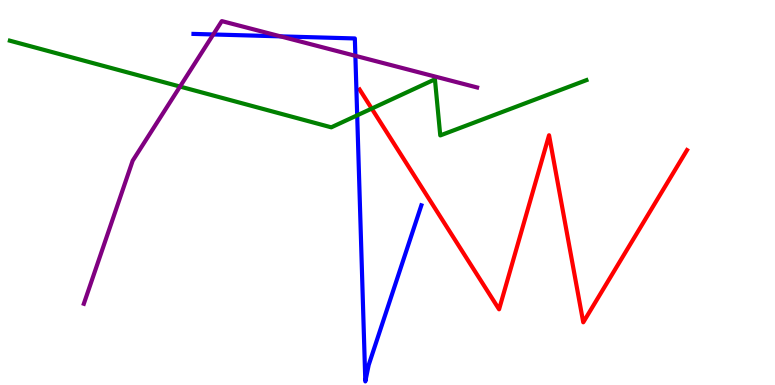[{'lines': ['blue', 'red'], 'intersections': []}, {'lines': ['green', 'red'], 'intersections': [{'x': 4.8, 'y': 7.18}]}, {'lines': ['purple', 'red'], 'intersections': []}, {'lines': ['blue', 'green'], 'intersections': [{'x': 4.61, 'y': 7.0}]}, {'lines': ['blue', 'purple'], 'intersections': [{'x': 2.75, 'y': 9.1}, {'x': 3.62, 'y': 9.06}, {'x': 4.59, 'y': 8.55}]}, {'lines': ['green', 'purple'], 'intersections': [{'x': 2.32, 'y': 7.75}]}]